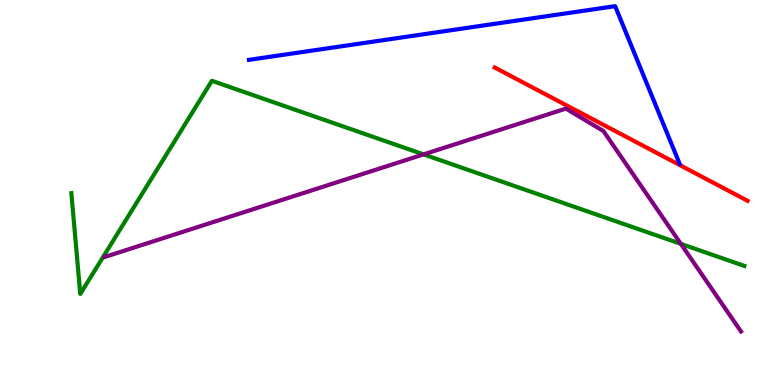[{'lines': ['blue', 'red'], 'intersections': []}, {'lines': ['green', 'red'], 'intersections': []}, {'lines': ['purple', 'red'], 'intersections': []}, {'lines': ['blue', 'green'], 'intersections': []}, {'lines': ['blue', 'purple'], 'intersections': []}, {'lines': ['green', 'purple'], 'intersections': [{'x': 5.47, 'y': 5.99}, {'x': 8.79, 'y': 3.67}]}]